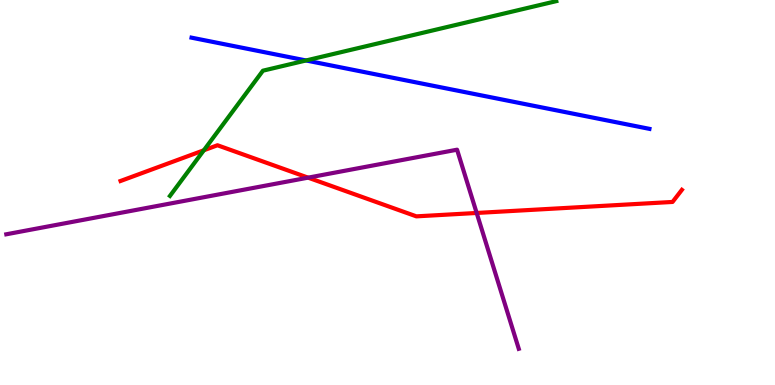[{'lines': ['blue', 'red'], 'intersections': []}, {'lines': ['green', 'red'], 'intersections': [{'x': 2.63, 'y': 6.1}]}, {'lines': ['purple', 'red'], 'intersections': [{'x': 3.98, 'y': 5.39}, {'x': 6.15, 'y': 4.47}]}, {'lines': ['blue', 'green'], 'intersections': [{'x': 3.95, 'y': 8.43}]}, {'lines': ['blue', 'purple'], 'intersections': []}, {'lines': ['green', 'purple'], 'intersections': []}]